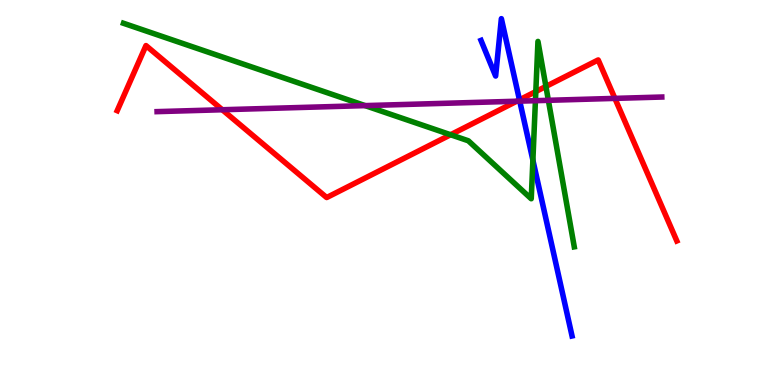[{'lines': ['blue', 'red'], 'intersections': [{'x': 6.7, 'y': 7.41}]}, {'lines': ['green', 'red'], 'intersections': [{'x': 5.81, 'y': 6.5}, {'x': 6.91, 'y': 7.62}, {'x': 7.04, 'y': 7.75}]}, {'lines': ['purple', 'red'], 'intersections': [{'x': 2.87, 'y': 7.15}, {'x': 6.67, 'y': 7.37}, {'x': 7.93, 'y': 7.44}]}, {'lines': ['blue', 'green'], 'intersections': [{'x': 6.88, 'y': 5.84}]}, {'lines': ['blue', 'purple'], 'intersections': [{'x': 6.71, 'y': 7.37}]}, {'lines': ['green', 'purple'], 'intersections': [{'x': 4.71, 'y': 7.26}, {'x': 6.91, 'y': 7.38}, {'x': 7.08, 'y': 7.39}]}]